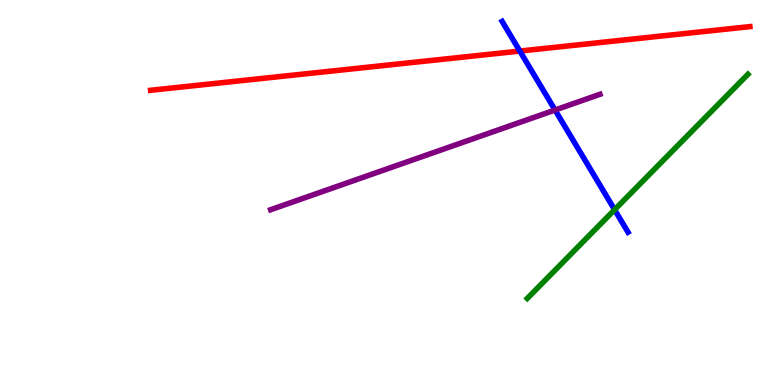[{'lines': ['blue', 'red'], 'intersections': [{'x': 6.71, 'y': 8.67}]}, {'lines': ['green', 'red'], 'intersections': []}, {'lines': ['purple', 'red'], 'intersections': []}, {'lines': ['blue', 'green'], 'intersections': [{'x': 7.93, 'y': 4.55}]}, {'lines': ['blue', 'purple'], 'intersections': [{'x': 7.16, 'y': 7.14}]}, {'lines': ['green', 'purple'], 'intersections': []}]